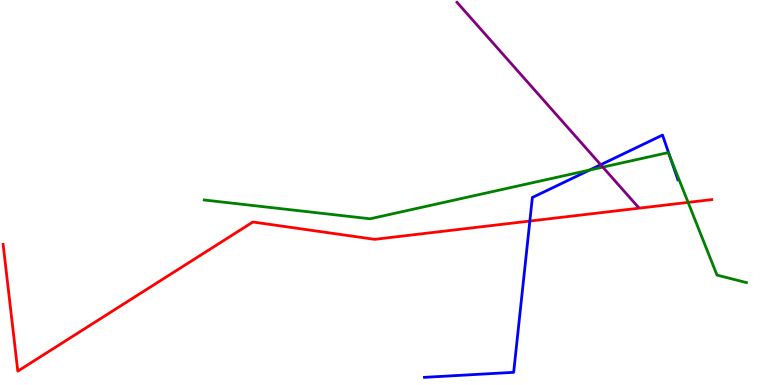[{'lines': ['blue', 'red'], 'intersections': [{'x': 6.84, 'y': 4.26}]}, {'lines': ['green', 'red'], 'intersections': [{'x': 8.88, 'y': 4.74}]}, {'lines': ['purple', 'red'], 'intersections': []}, {'lines': ['blue', 'green'], 'intersections': [{'x': 7.61, 'y': 5.58}, {'x': 8.64, 'y': 5.93}]}, {'lines': ['blue', 'purple'], 'intersections': [{'x': 7.75, 'y': 5.72}]}, {'lines': ['green', 'purple'], 'intersections': [{'x': 7.78, 'y': 5.66}]}]